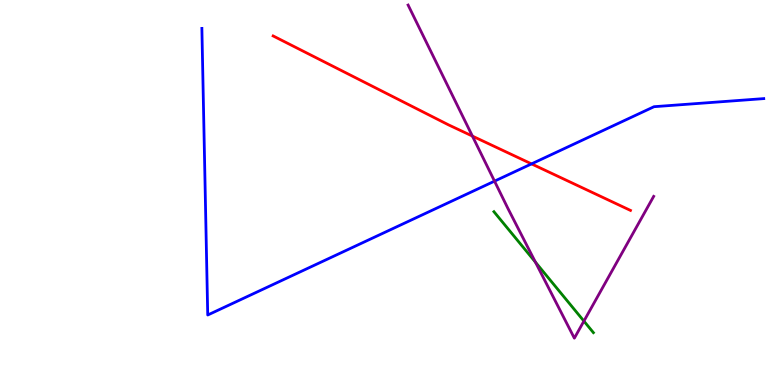[{'lines': ['blue', 'red'], 'intersections': [{'x': 6.86, 'y': 5.74}]}, {'lines': ['green', 'red'], 'intersections': []}, {'lines': ['purple', 'red'], 'intersections': [{'x': 6.1, 'y': 6.47}]}, {'lines': ['blue', 'green'], 'intersections': []}, {'lines': ['blue', 'purple'], 'intersections': [{'x': 6.38, 'y': 5.29}]}, {'lines': ['green', 'purple'], 'intersections': [{'x': 6.91, 'y': 3.19}, {'x': 7.53, 'y': 1.66}]}]